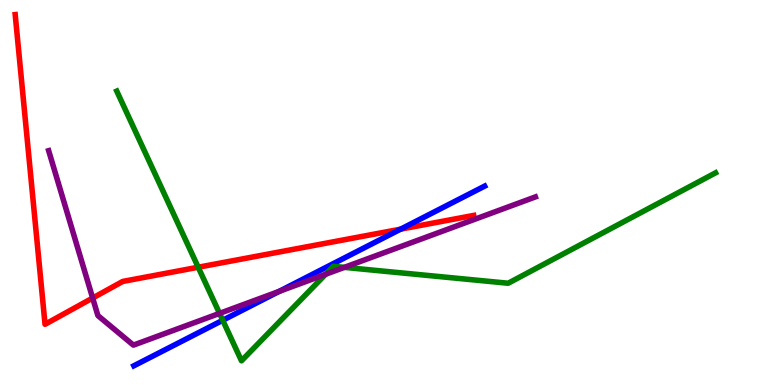[{'lines': ['blue', 'red'], 'intersections': [{'x': 5.17, 'y': 4.05}]}, {'lines': ['green', 'red'], 'intersections': [{'x': 2.56, 'y': 3.06}]}, {'lines': ['purple', 'red'], 'intersections': [{'x': 1.2, 'y': 2.26}]}, {'lines': ['blue', 'green'], 'intersections': [{'x': 2.87, 'y': 1.68}]}, {'lines': ['blue', 'purple'], 'intersections': [{'x': 3.6, 'y': 2.43}]}, {'lines': ['green', 'purple'], 'intersections': [{'x': 2.83, 'y': 1.86}, {'x': 4.2, 'y': 2.88}, {'x': 4.44, 'y': 3.06}]}]